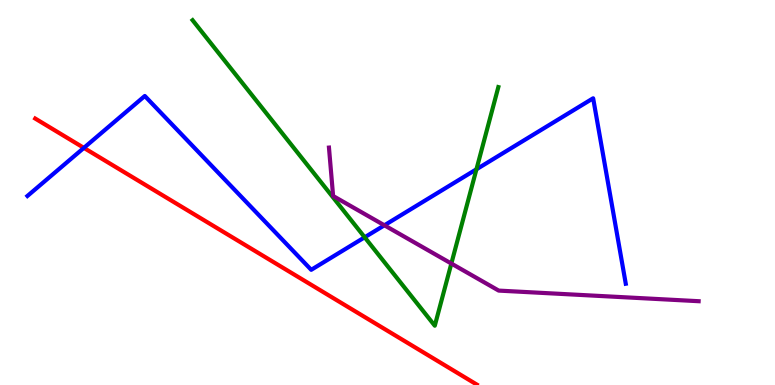[{'lines': ['blue', 'red'], 'intersections': [{'x': 1.08, 'y': 6.16}]}, {'lines': ['green', 'red'], 'intersections': []}, {'lines': ['purple', 'red'], 'intersections': []}, {'lines': ['blue', 'green'], 'intersections': [{'x': 4.71, 'y': 3.84}, {'x': 6.15, 'y': 5.6}]}, {'lines': ['blue', 'purple'], 'intersections': [{'x': 4.96, 'y': 4.15}]}, {'lines': ['green', 'purple'], 'intersections': [{'x': 5.82, 'y': 3.15}]}]